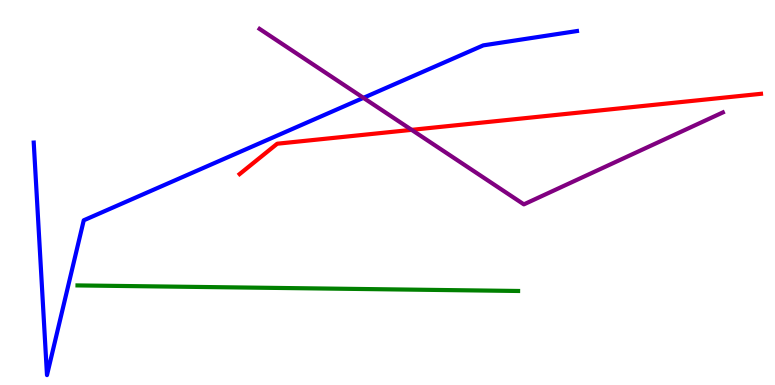[{'lines': ['blue', 'red'], 'intersections': []}, {'lines': ['green', 'red'], 'intersections': []}, {'lines': ['purple', 'red'], 'intersections': [{'x': 5.31, 'y': 6.63}]}, {'lines': ['blue', 'green'], 'intersections': []}, {'lines': ['blue', 'purple'], 'intersections': [{'x': 4.69, 'y': 7.46}]}, {'lines': ['green', 'purple'], 'intersections': []}]